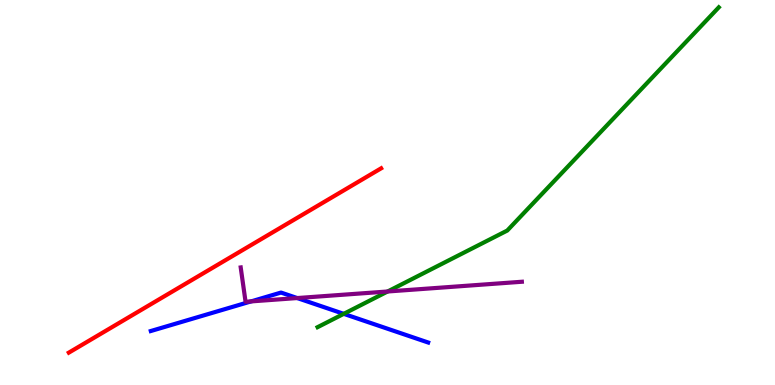[{'lines': ['blue', 'red'], 'intersections': []}, {'lines': ['green', 'red'], 'intersections': []}, {'lines': ['purple', 'red'], 'intersections': []}, {'lines': ['blue', 'green'], 'intersections': [{'x': 4.44, 'y': 1.85}]}, {'lines': ['blue', 'purple'], 'intersections': [{'x': 3.24, 'y': 2.17}, {'x': 3.84, 'y': 2.26}]}, {'lines': ['green', 'purple'], 'intersections': [{'x': 5.0, 'y': 2.43}]}]